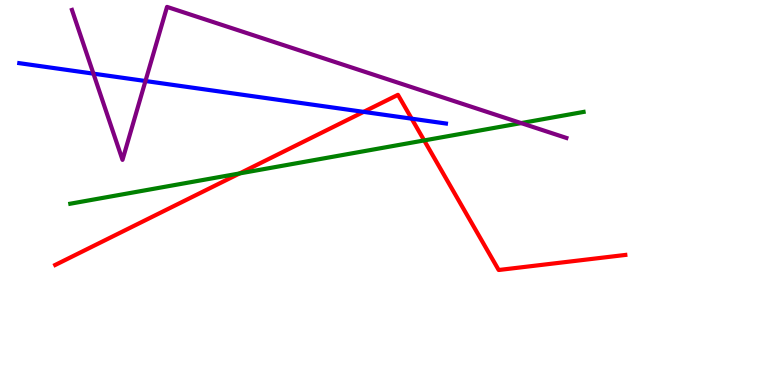[{'lines': ['blue', 'red'], 'intersections': [{'x': 4.69, 'y': 7.09}, {'x': 5.31, 'y': 6.92}]}, {'lines': ['green', 'red'], 'intersections': [{'x': 3.09, 'y': 5.5}, {'x': 5.47, 'y': 6.35}]}, {'lines': ['purple', 'red'], 'intersections': []}, {'lines': ['blue', 'green'], 'intersections': []}, {'lines': ['blue', 'purple'], 'intersections': [{'x': 1.21, 'y': 8.09}, {'x': 1.88, 'y': 7.9}]}, {'lines': ['green', 'purple'], 'intersections': [{'x': 6.72, 'y': 6.8}]}]